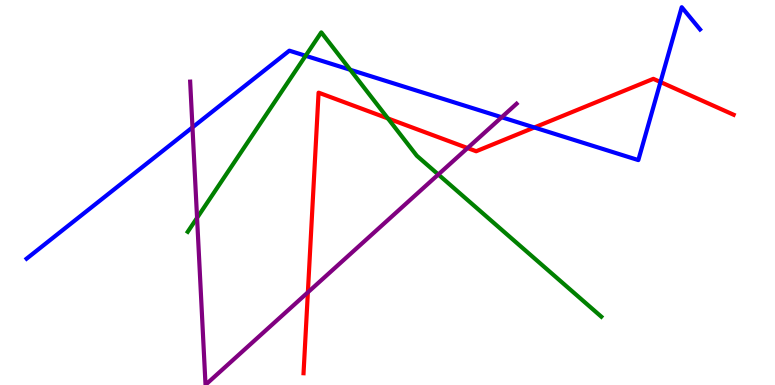[{'lines': ['blue', 'red'], 'intersections': [{'x': 6.89, 'y': 6.69}, {'x': 8.52, 'y': 7.87}]}, {'lines': ['green', 'red'], 'intersections': [{'x': 5.01, 'y': 6.92}]}, {'lines': ['purple', 'red'], 'intersections': [{'x': 3.97, 'y': 2.41}, {'x': 6.03, 'y': 6.15}]}, {'lines': ['blue', 'green'], 'intersections': [{'x': 3.94, 'y': 8.55}, {'x': 4.52, 'y': 8.19}]}, {'lines': ['blue', 'purple'], 'intersections': [{'x': 2.48, 'y': 6.69}, {'x': 6.47, 'y': 6.95}]}, {'lines': ['green', 'purple'], 'intersections': [{'x': 2.54, 'y': 4.34}, {'x': 5.66, 'y': 5.47}]}]